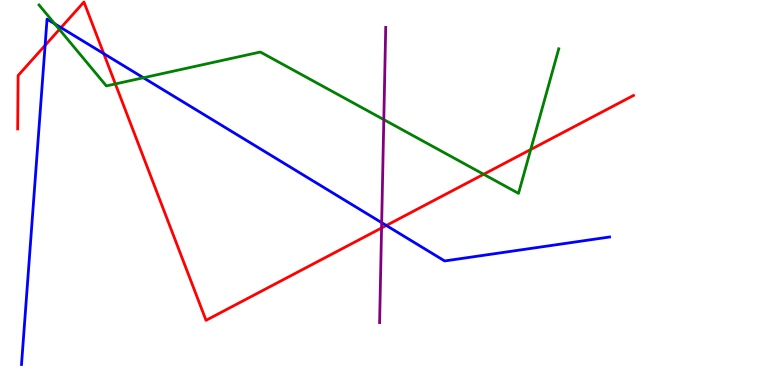[{'lines': ['blue', 'red'], 'intersections': [{'x': 0.582, 'y': 8.82}, {'x': 0.787, 'y': 9.28}, {'x': 1.34, 'y': 8.61}, {'x': 4.98, 'y': 4.14}]}, {'lines': ['green', 'red'], 'intersections': [{'x': 0.766, 'y': 9.24}, {'x': 1.49, 'y': 7.82}, {'x': 6.24, 'y': 5.47}, {'x': 6.85, 'y': 6.12}]}, {'lines': ['purple', 'red'], 'intersections': [{'x': 4.92, 'y': 4.08}]}, {'lines': ['blue', 'green'], 'intersections': [{'x': 0.706, 'y': 9.38}, {'x': 1.85, 'y': 7.98}]}, {'lines': ['blue', 'purple'], 'intersections': [{'x': 4.92, 'y': 4.22}]}, {'lines': ['green', 'purple'], 'intersections': [{'x': 4.95, 'y': 6.89}]}]